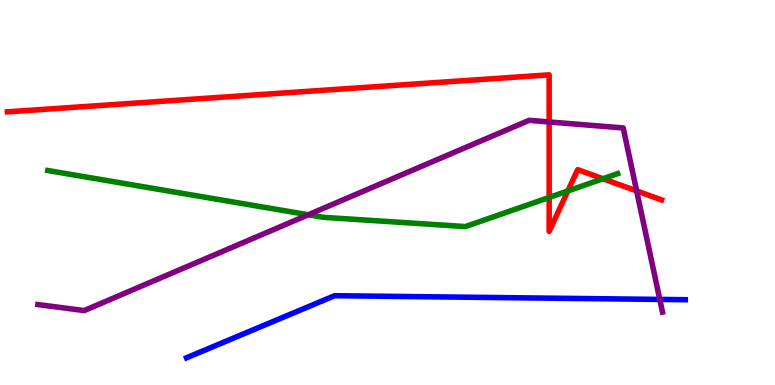[{'lines': ['blue', 'red'], 'intersections': []}, {'lines': ['green', 'red'], 'intersections': [{'x': 7.09, 'y': 4.87}, {'x': 7.33, 'y': 5.04}, {'x': 7.78, 'y': 5.36}]}, {'lines': ['purple', 'red'], 'intersections': [{'x': 7.09, 'y': 6.83}, {'x': 8.21, 'y': 5.04}]}, {'lines': ['blue', 'green'], 'intersections': []}, {'lines': ['blue', 'purple'], 'intersections': [{'x': 8.51, 'y': 2.22}]}, {'lines': ['green', 'purple'], 'intersections': [{'x': 3.98, 'y': 4.42}]}]